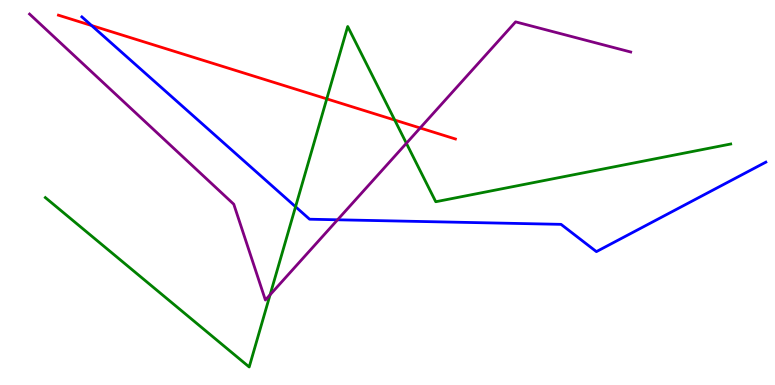[{'lines': ['blue', 'red'], 'intersections': [{'x': 1.18, 'y': 9.34}]}, {'lines': ['green', 'red'], 'intersections': [{'x': 4.22, 'y': 7.43}, {'x': 5.09, 'y': 6.88}]}, {'lines': ['purple', 'red'], 'intersections': [{'x': 5.42, 'y': 6.68}]}, {'lines': ['blue', 'green'], 'intersections': [{'x': 3.81, 'y': 4.63}]}, {'lines': ['blue', 'purple'], 'intersections': [{'x': 4.36, 'y': 4.29}]}, {'lines': ['green', 'purple'], 'intersections': [{'x': 3.48, 'y': 2.34}, {'x': 5.24, 'y': 6.28}]}]